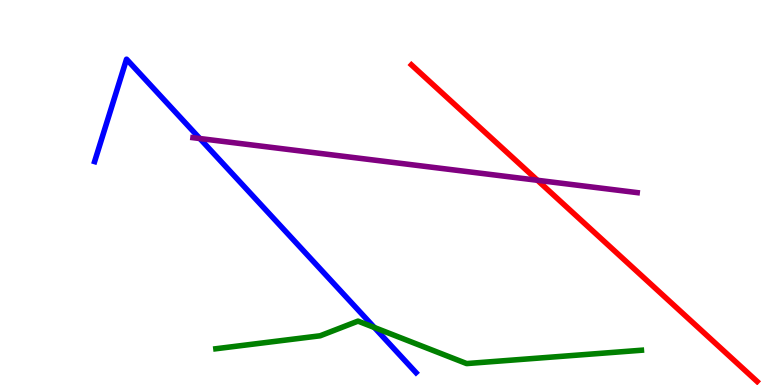[{'lines': ['blue', 'red'], 'intersections': []}, {'lines': ['green', 'red'], 'intersections': []}, {'lines': ['purple', 'red'], 'intersections': [{'x': 6.93, 'y': 5.32}]}, {'lines': ['blue', 'green'], 'intersections': [{'x': 4.83, 'y': 1.49}]}, {'lines': ['blue', 'purple'], 'intersections': [{'x': 2.58, 'y': 6.4}]}, {'lines': ['green', 'purple'], 'intersections': []}]